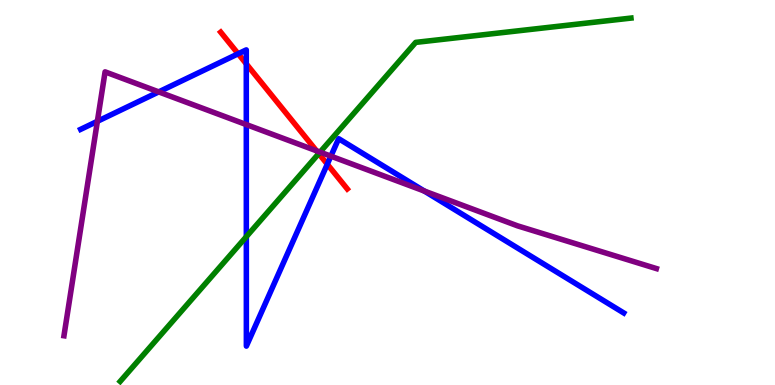[{'lines': ['blue', 'red'], 'intersections': [{'x': 3.07, 'y': 8.6}, {'x': 3.18, 'y': 8.34}, {'x': 4.22, 'y': 5.74}]}, {'lines': ['green', 'red'], 'intersections': [{'x': 4.11, 'y': 6.01}]}, {'lines': ['purple', 'red'], 'intersections': [{'x': 4.08, 'y': 6.08}]}, {'lines': ['blue', 'green'], 'intersections': [{'x': 3.18, 'y': 3.85}]}, {'lines': ['blue', 'purple'], 'intersections': [{'x': 1.26, 'y': 6.85}, {'x': 2.05, 'y': 7.61}, {'x': 3.18, 'y': 6.76}, {'x': 4.27, 'y': 5.94}, {'x': 5.47, 'y': 5.04}]}, {'lines': ['green', 'purple'], 'intersections': [{'x': 4.13, 'y': 6.05}]}]